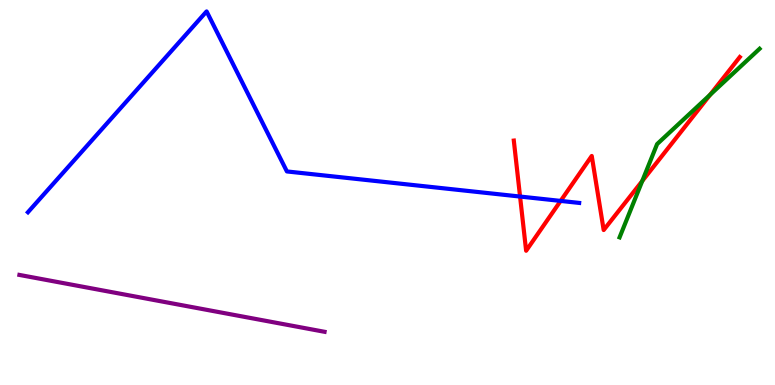[{'lines': ['blue', 'red'], 'intersections': [{'x': 6.71, 'y': 4.89}, {'x': 7.23, 'y': 4.78}]}, {'lines': ['green', 'red'], 'intersections': [{'x': 8.29, 'y': 5.3}, {'x': 9.16, 'y': 7.54}]}, {'lines': ['purple', 'red'], 'intersections': []}, {'lines': ['blue', 'green'], 'intersections': []}, {'lines': ['blue', 'purple'], 'intersections': []}, {'lines': ['green', 'purple'], 'intersections': []}]